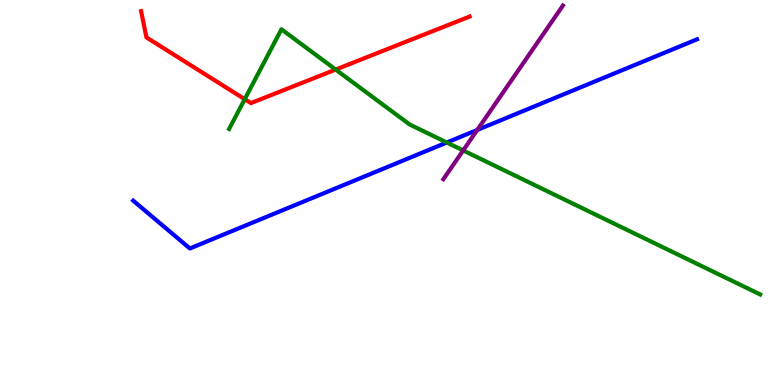[{'lines': ['blue', 'red'], 'intersections': []}, {'lines': ['green', 'red'], 'intersections': [{'x': 3.16, 'y': 7.42}, {'x': 4.33, 'y': 8.19}]}, {'lines': ['purple', 'red'], 'intersections': []}, {'lines': ['blue', 'green'], 'intersections': [{'x': 5.77, 'y': 6.3}]}, {'lines': ['blue', 'purple'], 'intersections': [{'x': 6.16, 'y': 6.62}]}, {'lines': ['green', 'purple'], 'intersections': [{'x': 5.98, 'y': 6.09}]}]